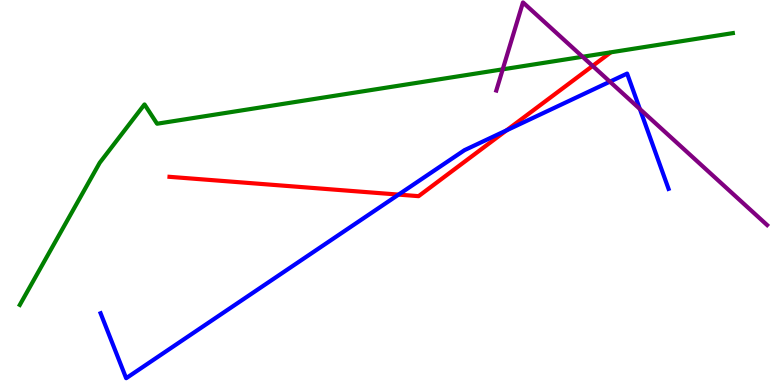[{'lines': ['blue', 'red'], 'intersections': [{'x': 5.14, 'y': 4.95}, {'x': 6.54, 'y': 6.61}]}, {'lines': ['green', 'red'], 'intersections': []}, {'lines': ['purple', 'red'], 'intersections': [{'x': 7.65, 'y': 8.29}]}, {'lines': ['blue', 'green'], 'intersections': []}, {'lines': ['blue', 'purple'], 'intersections': [{'x': 7.87, 'y': 7.88}, {'x': 8.26, 'y': 7.17}]}, {'lines': ['green', 'purple'], 'intersections': [{'x': 6.49, 'y': 8.2}, {'x': 7.52, 'y': 8.53}]}]